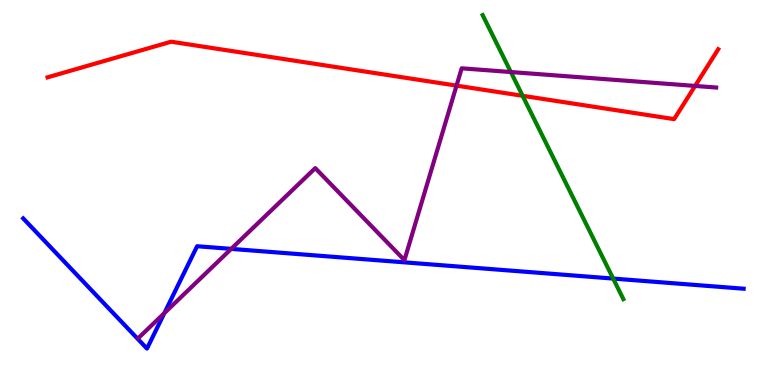[{'lines': ['blue', 'red'], 'intersections': []}, {'lines': ['green', 'red'], 'intersections': [{'x': 6.74, 'y': 7.51}]}, {'lines': ['purple', 'red'], 'intersections': [{'x': 5.89, 'y': 7.78}, {'x': 8.97, 'y': 7.77}]}, {'lines': ['blue', 'green'], 'intersections': [{'x': 7.91, 'y': 2.76}]}, {'lines': ['blue', 'purple'], 'intersections': [{'x': 2.12, 'y': 1.87}, {'x': 2.98, 'y': 3.54}]}, {'lines': ['green', 'purple'], 'intersections': [{'x': 6.59, 'y': 8.13}]}]